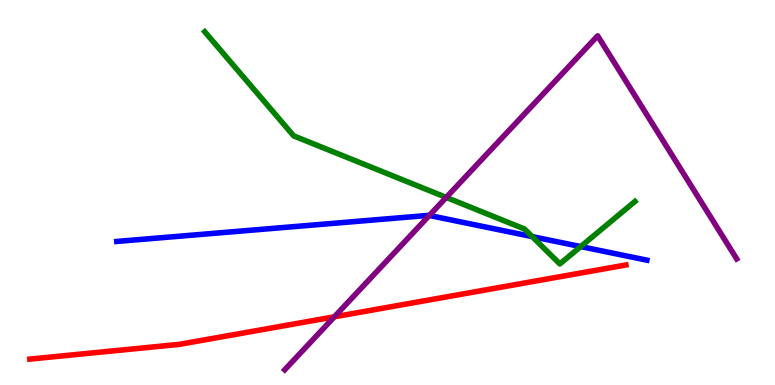[{'lines': ['blue', 'red'], 'intersections': []}, {'lines': ['green', 'red'], 'intersections': []}, {'lines': ['purple', 'red'], 'intersections': [{'x': 4.31, 'y': 1.77}]}, {'lines': ['blue', 'green'], 'intersections': [{'x': 6.87, 'y': 3.85}, {'x': 7.49, 'y': 3.6}]}, {'lines': ['blue', 'purple'], 'intersections': [{'x': 5.54, 'y': 4.4}]}, {'lines': ['green', 'purple'], 'intersections': [{'x': 5.76, 'y': 4.87}]}]